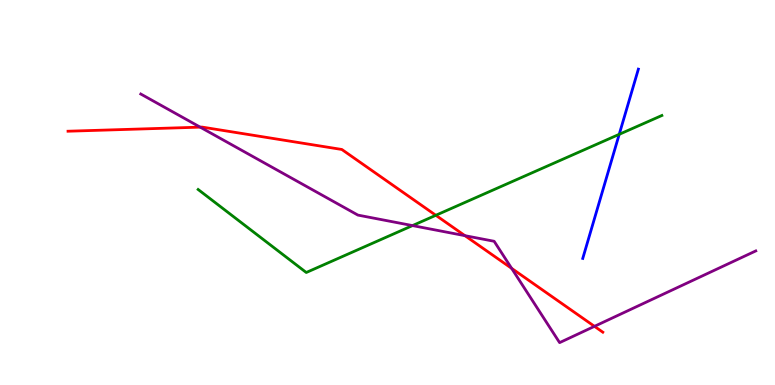[{'lines': ['blue', 'red'], 'intersections': []}, {'lines': ['green', 'red'], 'intersections': [{'x': 5.62, 'y': 4.41}]}, {'lines': ['purple', 'red'], 'intersections': [{'x': 2.58, 'y': 6.7}, {'x': 6.0, 'y': 3.88}, {'x': 6.6, 'y': 3.03}, {'x': 7.67, 'y': 1.52}]}, {'lines': ['blue', 'green'], 'intersections': [{'x': 7.99, 'y': 6.51}]}, {'lines': ['blue', 'purple'], 'intersections': []}, {'lines': ['green', 'purple'], 'intersections': [{'x': 5.32, 'y': 4.14}]}]